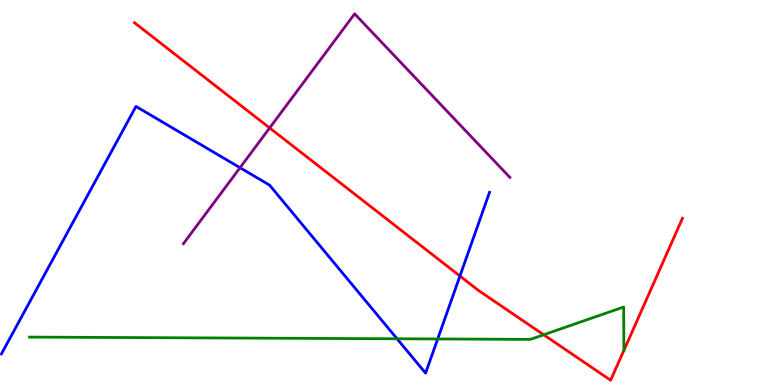[{'lines': ['blue', 'red'], 'intersections': [{'x': 5.93, 'y': 2.83}]}, {'lines': ['green', 'red'], 'intersections': [{'x': 7.02, 'y': 1.3}]}, {'lines': ['purple', 'red'], 'intersections': [{'x': 3.48, 'y': 6.68}]}, {'lines': ['blue', 'green'], 'intersections': [{'x': 5.12, 'y': 1.2}, {'x': 5.65, 'y': 1.2}]}, {'lines': ['blue', 'purple'], 'intersections': [{'x': 3.1, 'y': 5.64}]}, {'lines': ['green', 'purple'], 'intersections': []}]